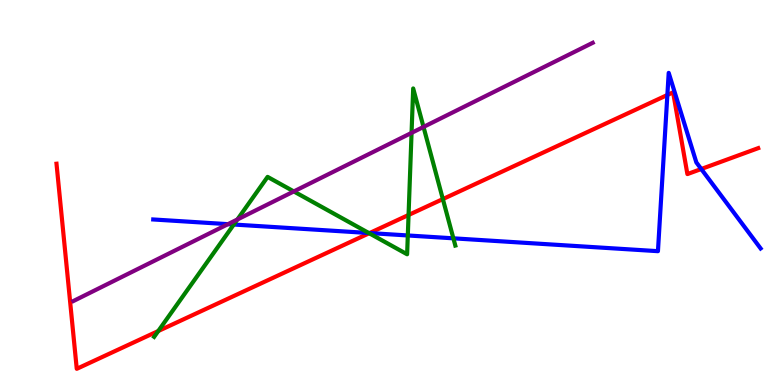[{'lines': ['blue', 'red'], 'intersections': [{'x': 4.77, 'y': 3.95}, {'x': 8.61, 'y': 7.53}, {'x': 9.05, 'y': 5.61}]}, {'lines': ['green', 'red'], 'intersections': [{'x': 2.04, 'y': 1.4}, {'x': 4.76, 'y': 3.94}, {'x': 5.27, 'y': 4.42}, {'x': 5.71, 'y': 4.83}]}, {'lines': ['purple', 'red'], 'intersections': []}, {'lines': ['blue', 'green'], 'intersections': [{'x': 3.02, 'y': 4.17}, {'x': 4.76, 'y': 3.95}, {'x': 5.26, 'y': 3.88}, {'x': 5.85, 'y': 3.81}]}, {'lines': ['blue', 'purple'], 'intersections': [{'x': 2.94, 'y': 4.18}]}, {'lines': ['green', 'purple'], 'intersections': [{'x': 3.06, 'y': 4.3}, {'x': 3.79, 'y': 5.03}, {'x': 5.31, 'y': 6.55}, {'x': 5.46, 'y': 6.7}]}]